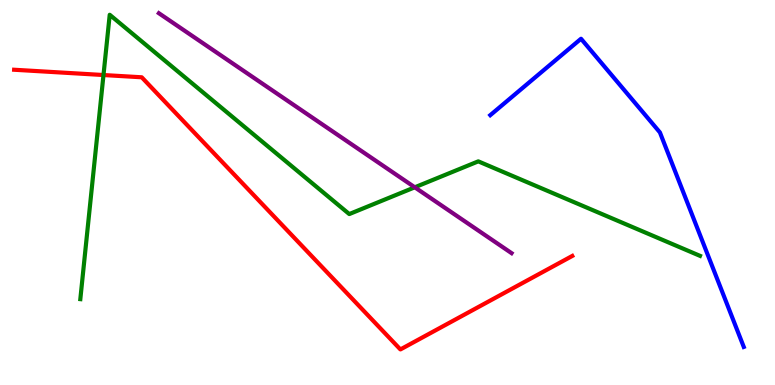[{'lines': ['blue', 'red'], 'intersections': []}, {'lines': ['green', 'red'], 'intersections': [{'x': 1.34, 'y': 8.05}]}, {'lines': ['purple', 'red'], 'intersections': []}, {'lines': ['blue', 'green'], 'intersections': []}, {'lines': ['blue', 'purple'], 'intersections': []}, {'lines': ['green', 'purple'], 'intersections': [{'x': 5.35, 'y': 5.14}]}]